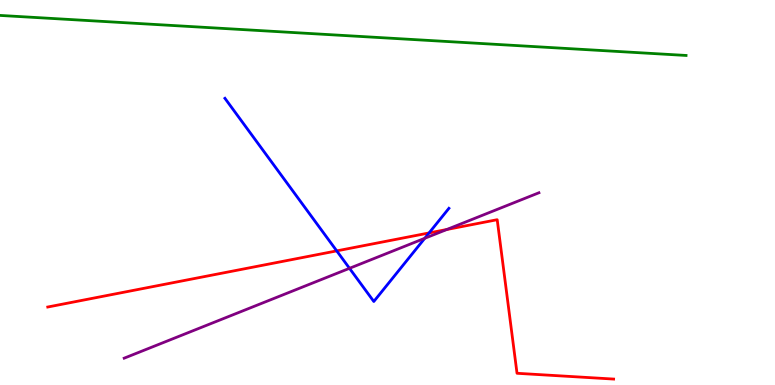[{'lines': ['blue', 'red'], 'intersections': [{'x': 4.34, 'y': 3.48}, {'x': 5.54, 'y': 3.95}]}, {'lines': ['green', 'red'], 'intersections': []}, {'lines': ['purple', 'red'], 'intersections': [{'x': 5.77, 'y': 4.04}]}, {'lines': ['blue', 'green'], 'intersections': []}, {'lines': ['blue', 'purple'], 'intersections': [{'x': 4.51, 'y': 3.03}, {'x': 5.48, 'y': 3.81}]}, {'lines': ['green', 'purple'], 'intersections': []}]